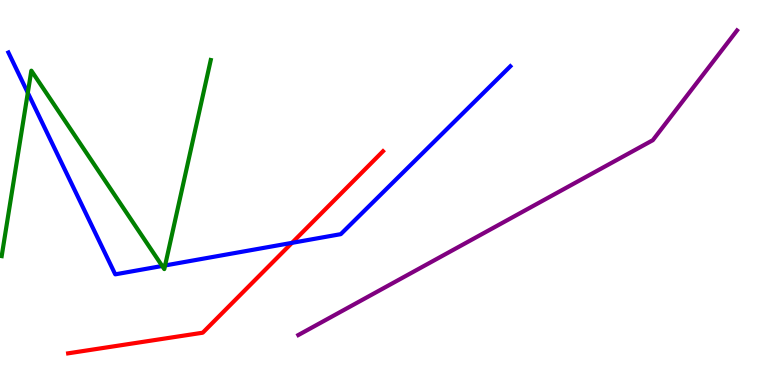[{'lines': ['blue', 'red'], 'intersections': [{'x': 3.77, 'y': 3.69}]}, {'lines': ['green', 'red'], 'intersections': []}, {'lines': ['purple', 'red'], 'intersections': []}, {'lines': ['blue', 'green'], 'intersections': [{'x': 0.359, 'y': 7.59}, {'x': 2.09, 'y': 3.09}, {'x': 2.13, 'y': 3.1}]}, {'lines': ['blue', 'purple'], 'intersections': []}, {'lines': ['green', 'purple'], 'intersections': []}]